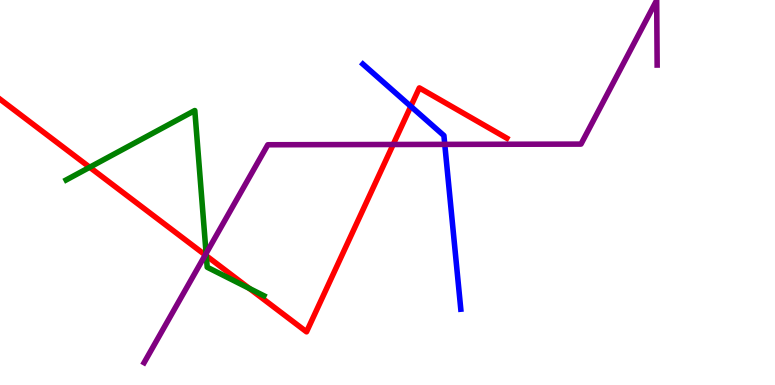[{'lines': ['blue', 'red'], 'intersections': [{'x': 5.3, 'y': 7.24}]}, {'lines': ['green', 'red'], 'intersections': [{'x': 1.16, 'y': 5.66}, {'x': 2.66, 'y': 3.36}, {'x': 3.22, 'y': 2.51}]}, {'lines': ['purple', 'red'], 'intersections': [{'x': 2.65, 'y': 3.38}, {'x': 5.07, 'y': 6.25}]}, {'lines': ['blue', 'green'], 'intersections': []}, {'lines': ['blue', 'purple'], 'intersections': [{'x': 5.74, 'y': 6.25}]}, {'lines': ['green', 'purple'], 'intersections': [{'x': 2.66, 'y': 3.42}]}]